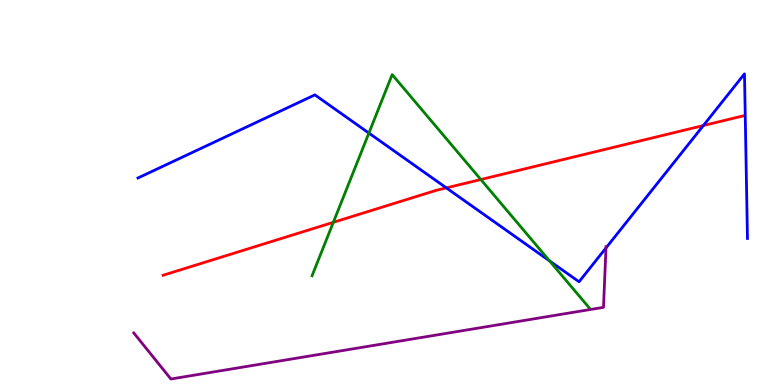[{'lines': ['blue', 'red'], 'intersections': [{'x': 5.76, 'y': 5.12}, {'x': 9.08, 'y': 6.74}]}, {'lines': ['green', 'red'], 'intersections': [{'x': 4.3, 'y': 4.23}, {'x': 6.2, 'y': 5.34}]}, {'lines': ['purple', 'red'], 'intersections': []}, {'lines': ['blue', 'green'], 'intersections': [{'x': 4.76, 'y': 6.54}, {'x': 7.09, 'y': 3.22}]}, {'lines': ['blue', 'purple'], 'intersections': [{'x': 7.82, 'y': 3.56}]}, {'lines': ['green', 'purple'], 'intersections': []}]